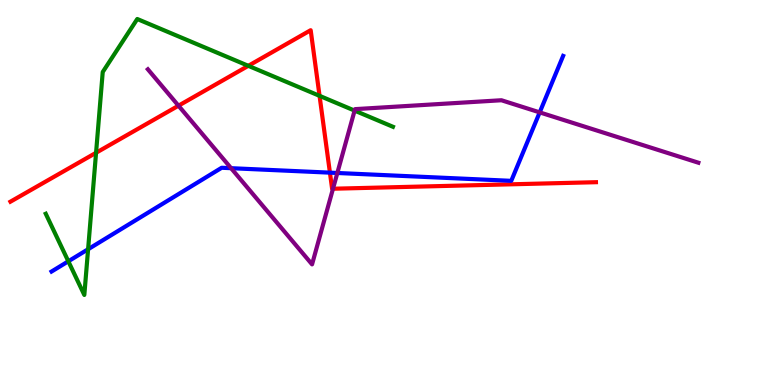[{'lines': ['blue', 'red'], 'intersections': [{'x': 4.26, 'y': 5.52}]}, {'lines': ['green', 'red'], 'intersections': [{'x': 1.24, 'y': 6.03}, {'x': 3.2, 'y': 8.29}, {'x': 4.12, 'y': 7.51}]}, {'lines': ['purple', 'red'], 'intersections': [{'x': 2.3, 'y': 7.25}, {'x': 4.3, 'y': 5.1}]}, {'lines': ['blue', 'green'], 'intersections': [{'x': 0.882, 'y': 3.21}, {'x': 1.14, 'y': 3.53}]}, {'lines': ['blue', 'purple'], 'intersections': [{'x': 2.98, 'y': 5.63}, {'x': 4.35, 'y': 5.51}, {'x': 6.96, 'y': 7.08}]}, {'lines': ['green', 'purple'], 'intersections': [{'x': 4.58, 'y': 7.13}]}]